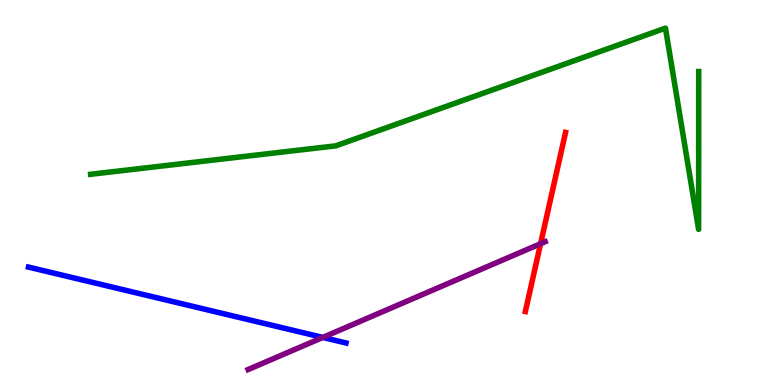[{'lines': ['blue', 'red'], 'intersections': []}, {'lines': ['green', 'red'], 'intersections': []}, {'lines': ['purple', 'red'], 'intersections': [{'x': 6.98, 'y': 3.67}]}, {'lines': ['blue', 'green'], 'intersections': []}, {'lines': ['blue', 'purple'], 'intersections': [{'x': 4.17, 'y': 1.24}]}, {'lines': ['green', 'purple'], 'intersections': []}]